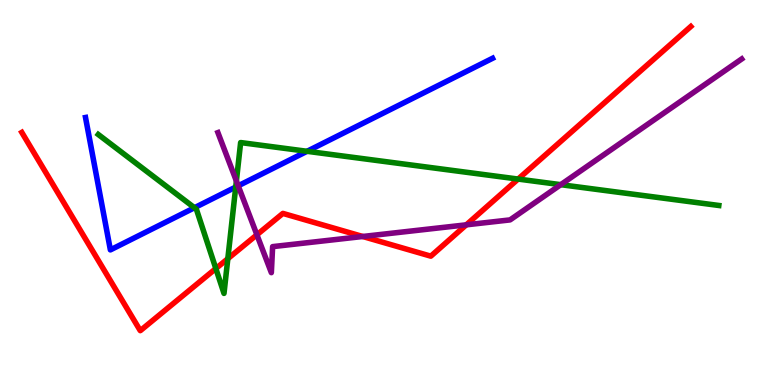[{'lines': ['blue', 'red'], 'intersections': []}, {'lines': ['green', 'red'], 'intersections': [{'x': 2.79, 'y': 3.02}, {'x': 2.94, 'y': 3.28}, {'x': 6.69, 'y': 5.35}]}, {'lines': ['purple', 'red'], 'intersections': [{'x': 3.31, 'y': 3.9}, {'x': 4.68, 'y': 3.86}, {'x': 6.02, 'y': 4.16}]}, {'lines': ['blue', 'green'], 'intersections': [{'x': 2.51, 'y': 4.6}, {'x': 3.04, 'y': 5.14}, {'x': 3.96, 'y': 6.07}]}, {'lines': ['blue', 'purple'], 'intersections': [{'x': 3.07, 'y': 5.17}]}, {'lines': ['green', 'purple'], 'intersections': [{'x': 3.05, 'y': 5.3}, {'x': 7.24, 'y': 5.2}]}]